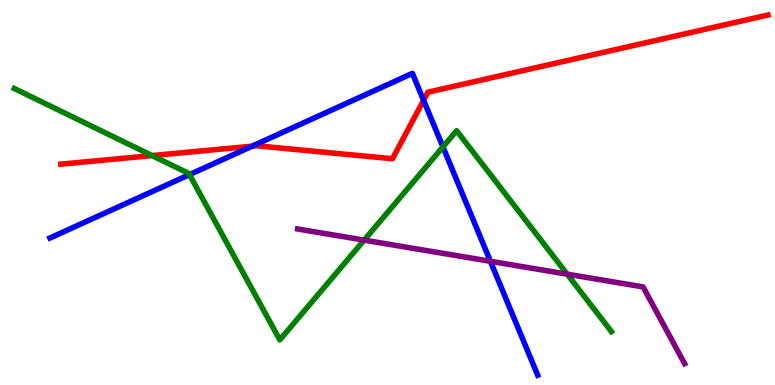[{'lines': ['blue', 'red'], 'intersections': [{'x': 3.25, 'y': 6.2}, {'x': 5.47, 'y': 7.39}]}, {'lines': ['green', 'red'], 'intersections': [{'x': 1.96, 'y': 5.96}]}, {'lines': ['purple', 'red'], 'intersections': []}, {'lines': ['blue', 'green'], 'intersections': [{'x': 2.44, 'y': 5.46}, {'x': 5.72, 'y': 6.18}]}, {'lines': ['blue', 'purple'], 'intersections': [{'x': 6.33, 'y': 3.21}]}, {'lines': ['green', 'purple'], 'intersections': [{'x': 4.7, 'y': 3.76}, {'x': 7.32, 'y': 2.88}]}]